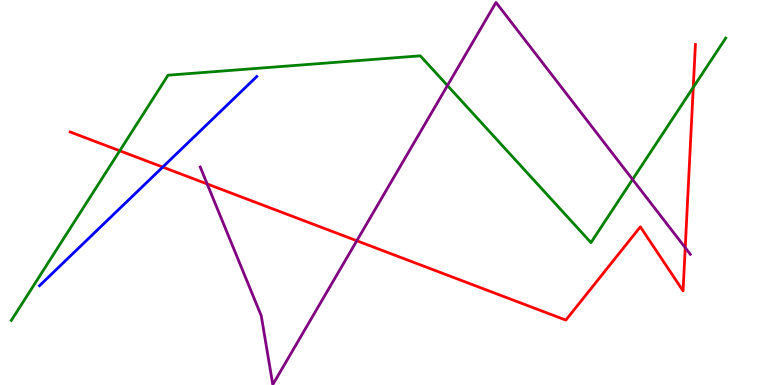[{'lines': ['blue', 'red'], 'intersections': [{'x': 2.1, 'y': 5.66}]}, {'lines': ['green', 'red'], 'intersections': [{'x': 1.55, 'y': 6.08}, {'x': 8.95, 'y': 7.73}]}, {'lines': ['purple', 'red'], 'intersections': [{'x': 2.67, 'y': 5.22}, {'x': 4.6, 'y': 3.75}, {'x': 8.84, 'y': 3.57}]}, {'lines': ['blue', 'green'], 'intersections': []}, {'lines': ['blue', 'purple'], 'intersections': []}, {'lines': ['green', 'purple'], 'intersections': [{'x': 5.77, 'y': 7.78}, {'x': 8.16, 'y': 5.34}]}]